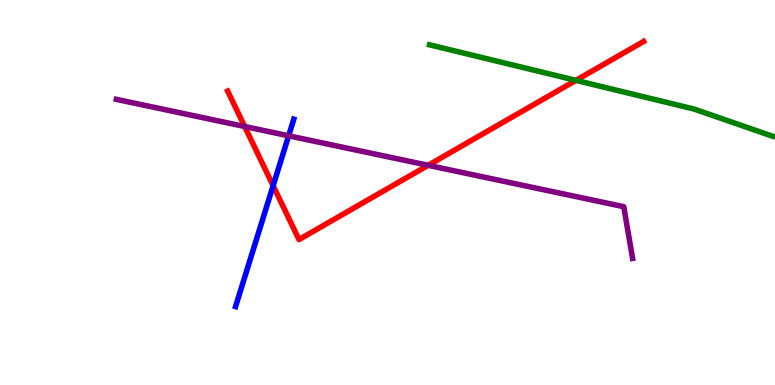[{'lines': ['blue', 'red'], 'intersections': [{'x': 3.52, 'y': 5.18}]}, {'lines': ['green', 'red'], 'intersections': [{'x': 7.43, 'y': 7.91}]}, {'lines': ['purple', 'red'], 'intersections': [{'x': 3.16, 'y': 6.71}, {'x': 5.52, 'y': 5.71}]}, {'lines': ['blue', 'green'], 'intersections': []}, {'lines': ['blue', 'purple'], 'intersections': [{'x': 3.72, 'y': 6.47}]}, {'lines': ['green', 'purple'], 'intersections': []}]